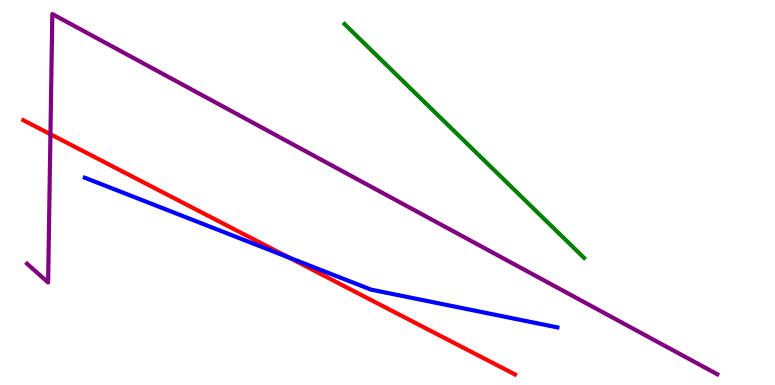[{'lines': ['blue', 'red'], 'intersections': [{'x': 3.73, 'y': 3.31}]}, {'lines': ['green', 'red'], 'intersections': []}, {'lines': ['purple', 'red'], 'intersections': [{'x': 0.651, 'y': 6.51}]}, {'lines': ['blue', 'green'], 'intersections': []}, {'lines': ['blue', 'purple'], 'intersections': []}, {'lines': ['green', 'purple'], 'intersections': []}]